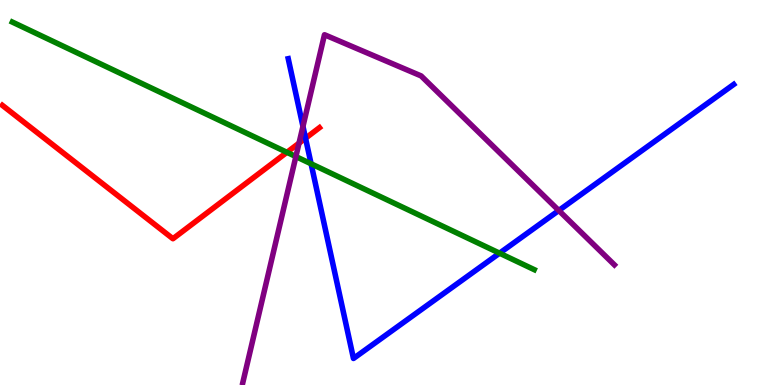[{'lines': ['blue', 'red'], 'intersections': [{'x': 3.94, 'y': 6.41}]}, {'lines': ['green', 'red'], 'intersections': [{'x': 3.7, 'y': 6.04}]}, {'lines': ['purple', 'red'], 'intersections': [{'x': 3.86, 'y': 6.28}]}, {'lines': ['blue', 'green'], 'intersections': [{'x': 4.01, 'y': 5.75}, {'x': 6.45, 'y': 3.42}]}, {'lines': ['blue', 'purple'], 'intersections': [{'x': 3.91, 'y': 6.72}, {'x': 7.21, 'y': 4.53}]}, {'lines': ['green', 'purple'], 'intersections': [{'x': 3.82, 'y': 5.93}]}]